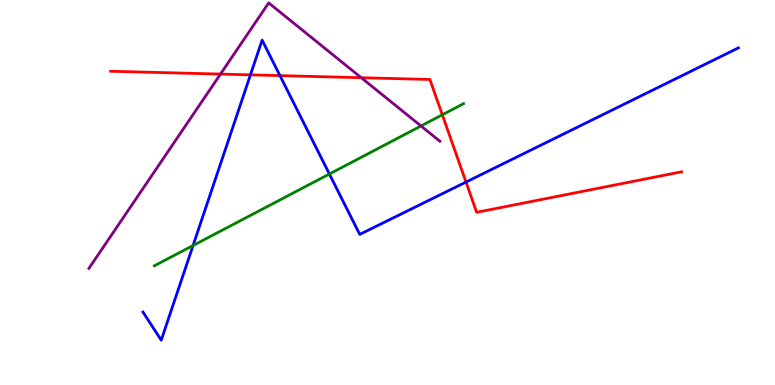[{'lines': ['blue', 'red'], 'intersections': [{'x': 3.23, 'y': 8.06}, {'x': 3.61, 'y': 8.04}, {'x': 6.01, 'y': 5.27}]}, {'lines': ['green', 'red'], 'intersections': [{'x': 5.71, 'y': 7.02}]}, {'lines': ['purple', 'red'], 'intersections': [{'x': 2.84, 'y': 8.08}, {'x': 4.66, 'y': 7.98}]}, {'lines': ['blue', 'green'], 'intersections': [{'x': 2.49, 'y': 3.62}, {'x': 4.25, 'y': 5.48}]}, {'lines': ['blue', 'purple'], 'intersections': []}, {'lines': ['green', 'purple'], 'intersections': [{'x': 5.43, 'y': 6.73}]}]